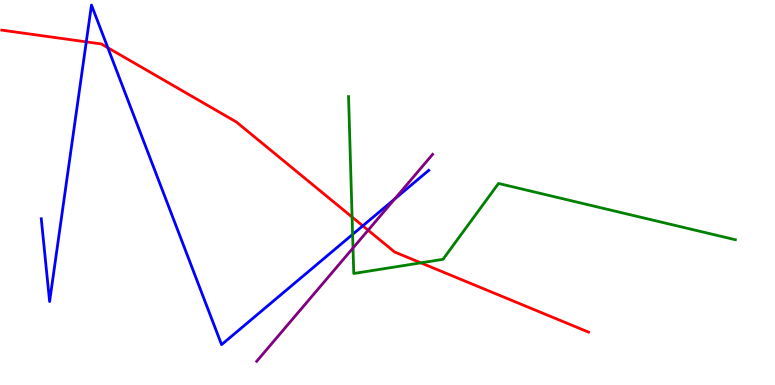[{'lines': ['blue', 'red'], 'intersections': [{'x': 1.11, 'y': 8.91}, {'x': 1.39, 'y': 8.76}, {'x': 4.68, 'y': 4.13}]}, {'lines': ['green', 'red'], 'intersections': [{'x': 4.54, 'y': 4.36}, {'x': 5.43, 'y': 3.17}]}, {'lines': ['purple', 'red'], 'intersections': [{'x': 4.75, 'y': 4.02}]}, {'lines': ['blue', 'green'], 'intersections': [{'x': 4.55, 'y': 3.91}]}, {'lines': ['blue', 'purple'], 'intersections': [{'x': 5.09, 'y': 4.83}]}, {'lines': ['green', 'purple'], 'intersections': [{'x': 4.55, 'y': 3.56}]}]